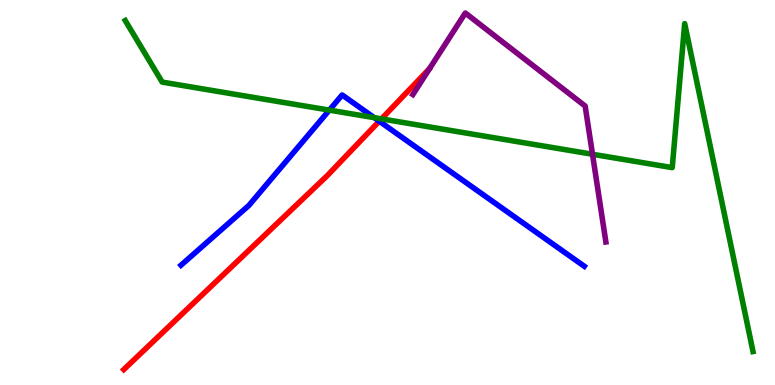[{'lines': ['blue', 'red'], 'intersections': [{'x': 4.89, 'y': 6.85}]}, {'lines': ['green', 'red'], 'intersections': [{'x': 4.92, 'y': 6.91}]}, {'lines': ['purple', 'red'], 'intersections': []}, {'lines': ['blue', 'green'], 'intersections': [{'x': 4.25, 'y': 7.14}, {'x': 4.83, 'y': 6.94}]}, {'lines': ['blue', 'purple'], 'intersections': []}, {'lines': ['green', 'purple'], 'intersections': [{'x': 7.65, 'y': 5.99}]}]